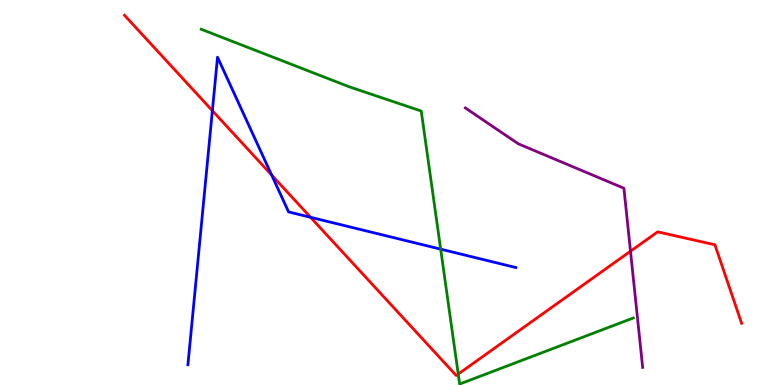[{'lines': ['blue', 'red'], 'intersections': [{'x': 2.74, 'y': 7.12}, {'x': 3.51, 'y': 5.45}, {'x': 4.01, 'y': 4.36}]}, {'lines': ['green', 'red'], 'intersections': [{'x': 5.91, 'y': 0.285}]}, {'lines': ['purple', 'red'], 'intersections': [{'x': 8.14, 'y': 3.47}]}, {'lines': ['blue', 'green'], 'intersections': [{'x': 5.69, 'y': 3.53}]}, {'lines': ['blue', 'purple'], 'intersections': []}, {'lines': ['green', 'purple'], 'intersections': []}]